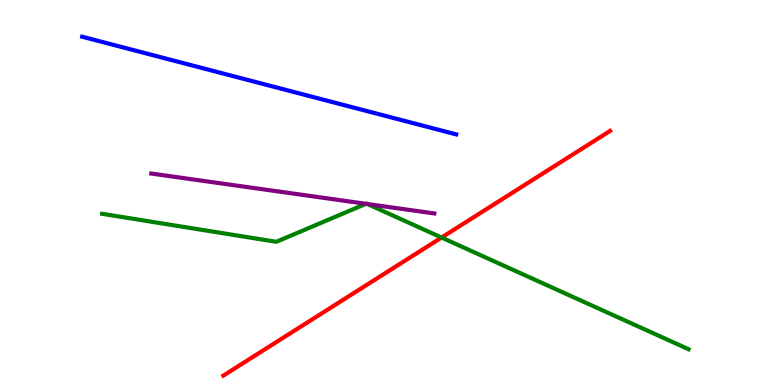[{'lines': ['blue', 'red'], 'intersections': []}, {'lines': ['green', 'red'], 'intersections': [{'x': 5.7, 'y': 3.83}]}, {'lines': ['purple', 'red'], 'intersections': []}, {'lines': ['blue', 'green'], 'intersections': []}, {'lines': ['blue', 'purple'], 'intersections': []}, {'lines': ['green', 'purple'], 'intersections': [{'x': 4.72, 'y': 4.71}, {'x': 4.74, 'y': 4.7}]}]